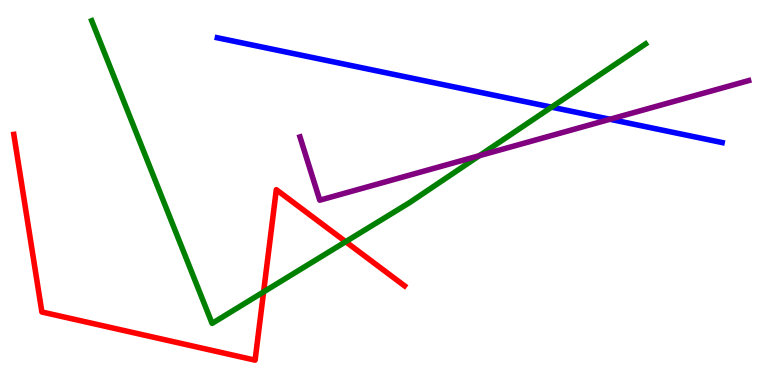[{'lines': ['blue', 'red'], 'intersections': []}, {'lines': ['green', 'red'], 'intersections': [{'x': 3.4, 'y': 2.42}, {'x': 4.46, 'y': 3.72}]}, {'lines': ['purple', 'red'], 'intersections': []}, {'lines': ['blue', 'green'], 'intersections': [{'x': 7.12, 'y': 7.22}]}, {'lines': ['blue', 'purple'], 'intersections': [{'x': 7.87, 'y': 6.9}]}, {'lines': ['green', 'purple'], 'intersections': [{'x': 6.19, 'y': 5.96}]}]